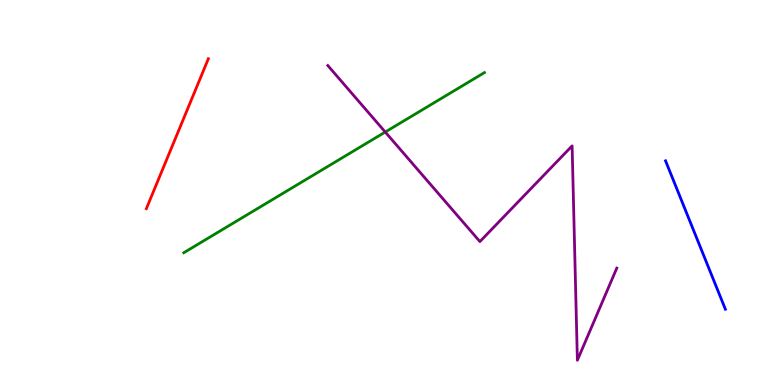[{'lines': ['blue', 'red'], 'intersections': []}, {'lines': ['green', 'red'], 'intersections': []}, {'lines': ['purple', 'red'], 'intersections': []}, {'lines': ['blue', 'green'], 'intersections': []}, {'lines': ['blue', 'purple'], 'intersections': []}, {'lines': ['green', 'purple'], 'intersections': [{'x': 4.97, 'y': 6.57}]}]